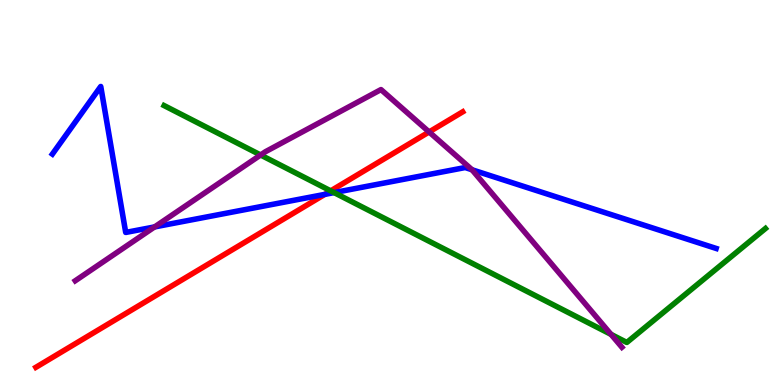[{'lines': ['blue', 'red'], 'intersections': [{'x': 4.19, 'y': 4.95}]}, {'lines': ['green', 'red'], 'intersections': [{'x': 4.27, 'y': 5.04}]}, {'lines': ['purple', 'red'], 'intersections': [{'x': 5.54, 'y': 6.57}]}, {'lines': ['blue', 'green'], 'intersections': [{'x': 4.31, 'y': 5.0}]}, {'lines': ['blue', 'purple'], 'intersections': [{'x': 1.99, 'y': 4.11}, {'x': 6.09, 'y': 5.59}]}, {'lines': ['green', 'purple'], 'intersections': [{'x': 3.36, 'y': 5.97}, {'x': 7.88, 'y': 1.32}]}]